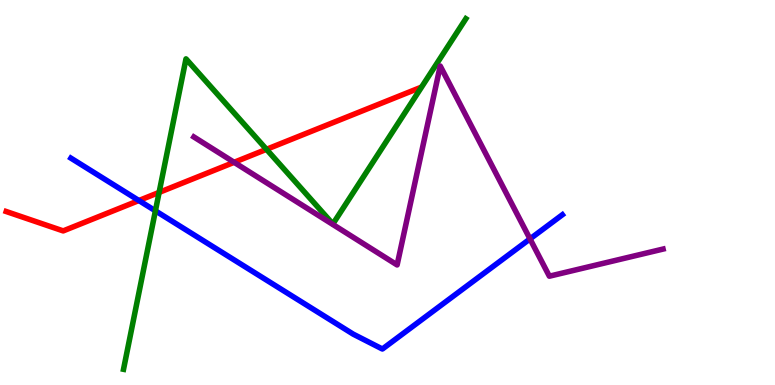[{'lines': ['blue', 'red'], 'intersections': [{'x': 1.79, 'y': 4.79}]}, {'lines': ['green', 'red'], 'intersections': [{'x': 2.05, 'y': 5.0}, {'x': 3.44, 'y': 6.12}]}, {'lines': ['purple', 'red'], 'intersections': [{'x': 3.02, 'y': 5.78}]}, {'lines': ['blue', 'green'], 'intersections': [{'x': 2.01, 'y': 4.52}]}, {'lines': ['blue', 'purple'], 'intersections': [{'x': 6.84, 'y': 3.79}]}, {'lines': ['green', 'purple'], 'intersections': []}]